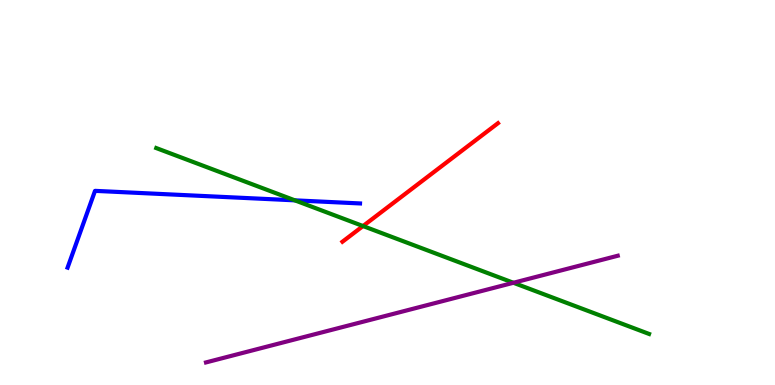[{'lines': ['blue', 'red'], 'intersections': []}, {'lines': ['green', 'red'], 'intersections': [{'x': 4.68, 'y': 4.13}]}, {'lines': ['purple', 'red'], 'intersections': []}, {'lines': ['blue', 'green'], 'intersections': [{'x': 3.8, 'y': 4.8}]}, {'lines': ['blue', 'purple'], 'intersections': []}, {'lines': ['green', 'purple'], 'intersections': [{'x': 6.62, 'y': 2.66}]}]